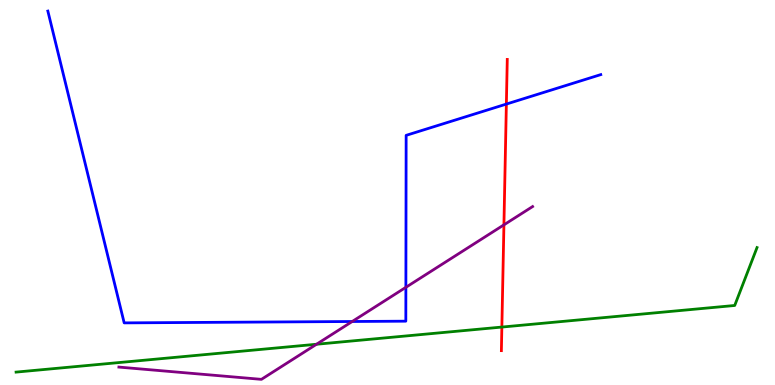[{'lines': ['blue', 'red'], 'intersections': [{'x': 6.53, 'y': 7.3}]}, {'lines': ['green', 'red'], 'intersections': [{'x': 6.48, 'y': 1.5}]}, {'lines': ['purple', 'red'], 'intersections': [{'x': 6.5, 'y': 4.16}]}, {'lines': ['blue', 'green'], 'intersections': []}, {'lines': ['blue', 'purple'], 'intersections': [{'x': 4.54, 'y': 1.65}, {'x': 5.24, 'y': 2.54}]}, {'lines': ['green', 'purple'], 'intersections': [{'x': 4.08, 'y': 1.06}]}]